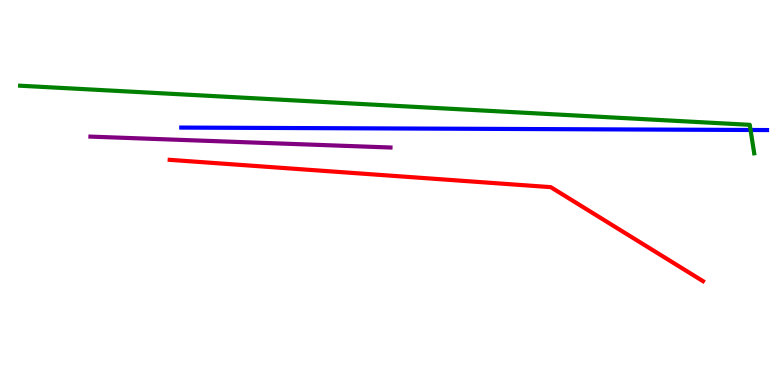[{'lines': ['blue', 'red'], 'intersections': []}, {'lines': ['green', 'red'], 'intersections': []}, {'lines': ['purple', 'red'], 'intersections': []}, {'lines': ['blue', 'green'], 'intersections': [{'x': 9.68, 'y': 6.62}]}, {'lines': ['blue', 'purple'], 'intersections': []}, {'lines': ['green', 'purple'], 'intersections': []}]